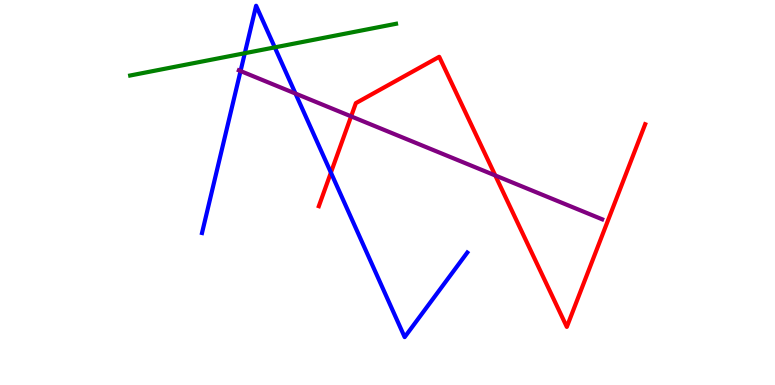[{'lines': ['blue', 'red'], 'intersections': [{'x': 4.27, 'y': 5.52}]}, {'lines': ['green', 'red'], 'intersections': []}, {'lines': ['purple', 'red'], 'intersections': [{'x': 4.53, 'y': 6.98}, {'x': 6.39, 'y': 5.44}]}, {'lines': ['blue', 'green'], 'intersections': [{'x': 3.16, 'y': 8.62}, {'x': 3.55, 'y': 8.77}]}, {'lines': ['blue', 'purple'], 'intersections': [{'x': 3.1, 'y': 8.15}, {'x': 3.81, 'y': 7.57}]}, {'lines': ['green', 'purple'], 'intersections': []}]